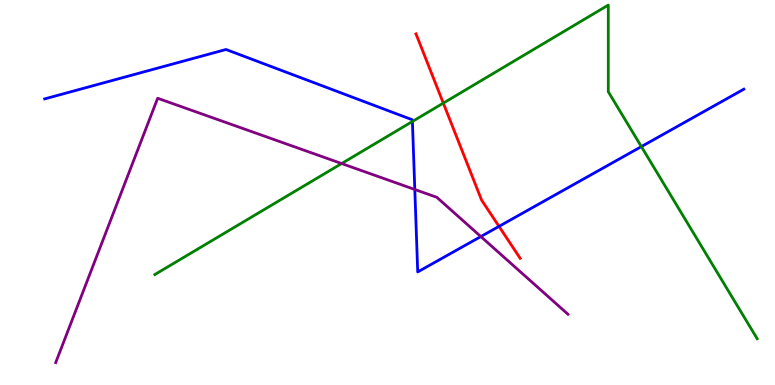[{'lines': ['blue', 'red'], 'intersections': [{'x': 6.44, 'y': 4.12}]}, {'lines': ['green', 'red'], 'intersections': [{'x': 5.72, 'y': 7.32}]}, {'lines': ['purple', 'red'], 'intersections': []}, {'lines': ['blue', 'green'], 'intersections': [{'x': 5.32, 'y': 6.84}, {'x': 8.28, 'y': 6.19}]}, {'lines': ['blue', 'purple'], 'intersections': [{'x': 5.35, 'y': 5.08}, {'x': 6.2, 'y': 3.86}]}, {'lines': ['green', 'purple'], 'intersections': [{'x': 4.41, 'y': 5.75}]}]